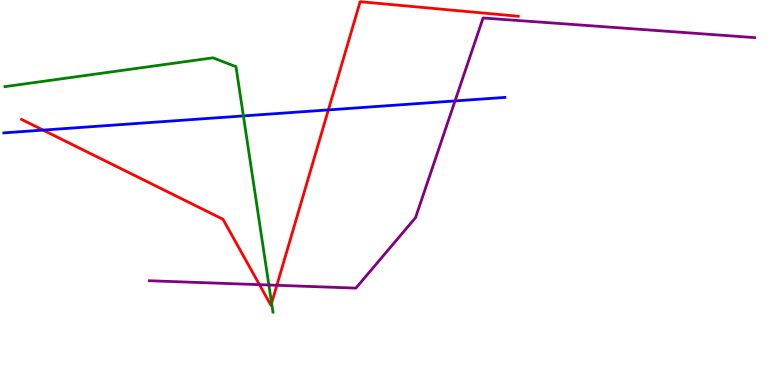[{'lines': ['blue', 'red'], 'intersections': [{'x': 0.556, 'y': 6.62}, {'x': 4.24, 'y': 7.15}]}, {'lines': ['green', 'red'], 'intersections': [{'x': 3.5, 'y': 2.13}]}, {'lines': ['purple', 'red'], 'intersections': [{'x': 3.35, 'y': 2.61}, {'x': 3.57, 'y': 2.59}]}, {'lines': ['blue', 'green'], 'intersections': [{'x': 3.14, 'y': 6.99}]}, {'lines': ['blue', 'purple'], 'intersections': [{'x': 5.87, 'y': 7.38}]}, {'lines': ['green', 'purple'], 'intersections': [{'x': 3.47, 'y': 2.6}]}]